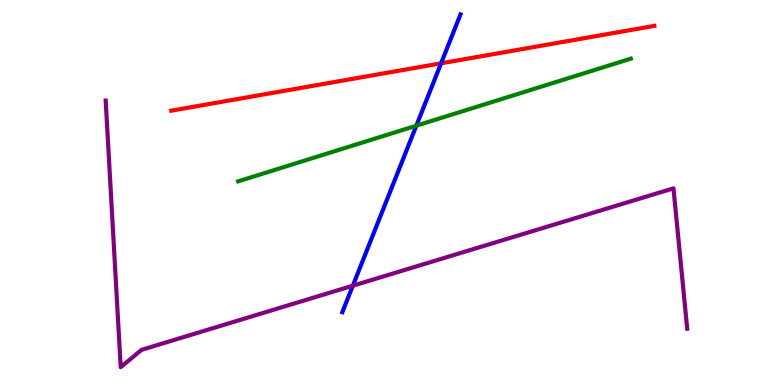[{'lines': ['blue', 'red'], 'intersections': [{'x': 5.69, 'y': 8.36}]}, {'lines': ['green', 'red'], 'intersections': []}, {'lines': ['purple', 'red'], 'intersections': []}, {'lines': ['blue', 'green'], 'intersections': [{'x': 5.37, 'y': 6.74}]}, {'lines': ['blue', 'purple'], 'intersections': [{'x': 4.55, 'y': 2.58}]}, {'lines': ['green', 'purple'], 'intersections': []}]